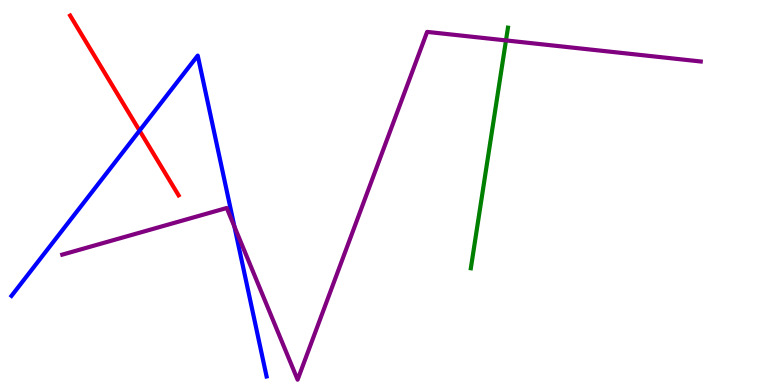[{'lines': ['blue', 'red'], 'intersections': [{'x': 1.8, 'y': 6.61}]}, {'lines': ['green', 'red'], 'intersections': []}, {'lines': ['purple', 'red'], 'intersections': []}, {'lines': ['blue', 'green'], 'intersections': []}, {'lines': ['blue', 'purple'], 'intersections': [{'x': 3.02, 'y': 4.11}]}, {'lines': ['green', 'purple'], 'intersections': [{'x': 6.53, 'y': 8.95}]}]